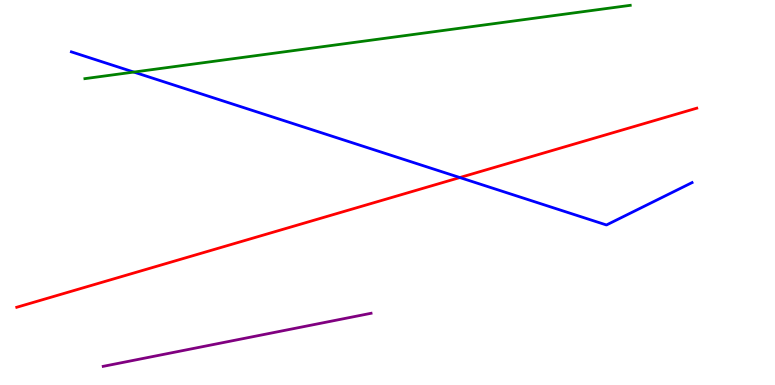[{'lines': ['blue', 'red'], 'intersections': [{'x': 5.93, 'y': 5.39}]}, {'lines': ['green', 'red'], 'intersections': []}, {'lines': ['purple', 'red'], 'intersections': []}, {'lines': ['blue', 'green'], 'intersections': [{'x': 1.73, 'y': 8.13}]}, {'lines': ['blue', 'purple'], 'intersections': []}, {'lines': ['green', 'purple'], 'intersections': []}]